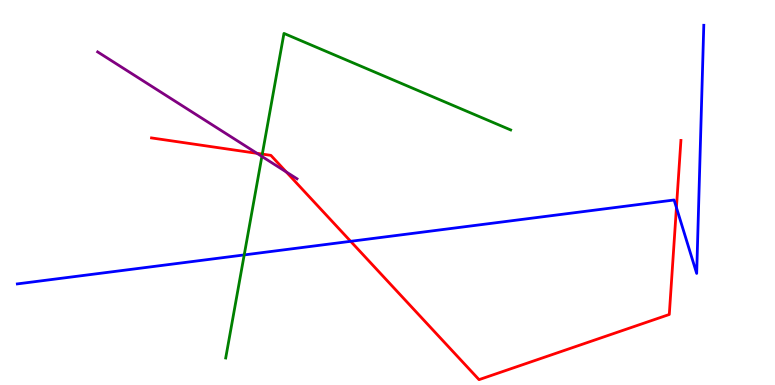[{'lines': ['blue', 'red'], 'intersections': [{'x': 4.52, 'y': 3.73}, {'x': 8.73, 'y': 4.61}]}, {'lines': ['green', 'red'], 'intersections': [{'x': 3.38, 'y': 6.0}]}, {'lines': ['purple', 'red'], 'intersections': [{'x': 3.32, 'y': 6.02}, {'x': 3.69, 'y': 5.53}]}, {'lines': ['blue', 'green'], 'intersections': [{'x': 3.15, 'y': 3.38}]}, {'lines': ['blue', 'purple'], 'intersections': []}, {'lines': ['green', 'purple'], 'intersections': [{'x': 3.38, 'y': 5.94}]}]